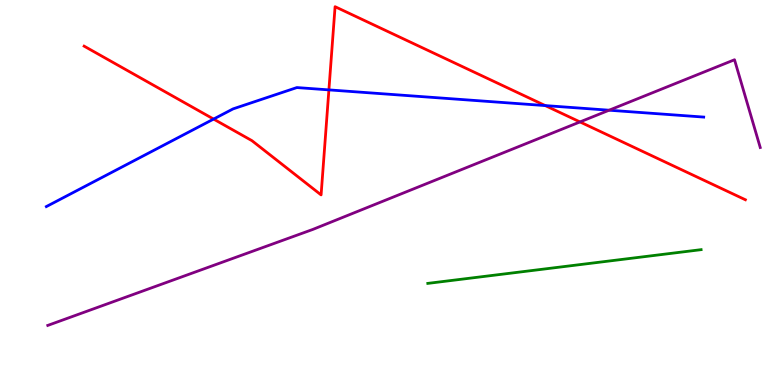[{'lines': ['blue', 'red'], 'intersections': [{'x': 2.76, 'y': 6.91}, {'x': 4.24, 'y': 7.67}, {'x': 7.04, 'y': 7.26}]}, {'lines': ['green', 'red'], 'intersections': []}, {'lines': ['purple', 'red'], 'intersections': [{'x': 7.48, 'y': 6.83}]}, {'lines': ['blue', 'green'], 'intersections': []}, {'lines': ['blue', 'purple'], 'intersections': [{'x': 7.86, 'y': 7.14}]}, {'lines': ['green', 'purple'], 'intersections': []}]